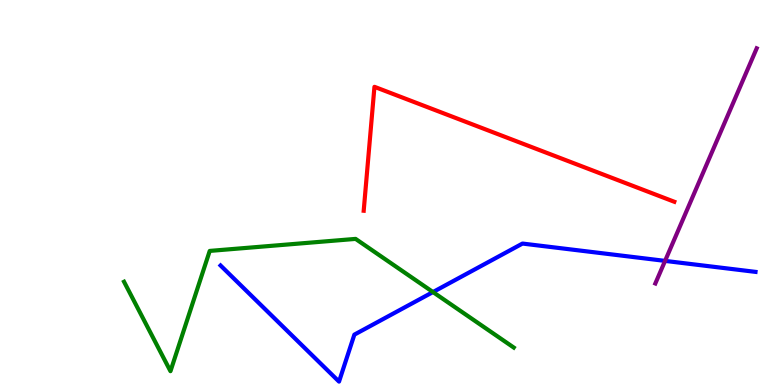[{'lines': ['blue', 'red'], 'intersections': []}, {'lines': ['green', 'red'], 'intersections': []}, {'lines': ['purple', 'red'], 'intersections': []}, {'lines': ['blue', 'green'], 'intersections': [{'x': 5.59, 'y': 2.41}]}, {'lines': ['blue', 'purple'], 'intersections': [{'x': 8.58, 'y': 3.22}]}, {'lines': ['green', 'purple'], 'intersections': []}]